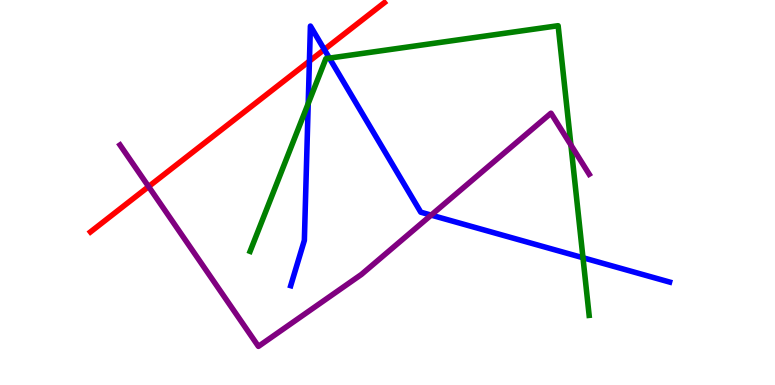[{'lines': ['blue', 'red'], 'intersections': [{'x': 3.99, 'y': 8.41}, {'x': 4.18, 'y': 8.71}]}, {'lines': ['green', 'red'], 'intersections': []}, {'lines': ['purple', 'red'], 'intersections': [{'x': 1.92, 'y': 5.15}]}, {'lines': ['blue', 'green'], 'intersections': [{'x': 3.98, 'y': 7.31}, {'x': 4.25, 'y': 8.49}, {'x': 7.52, 'y': 3.31}]}, {'lines': ['blue', 'purple'], 'intersections': [{'x': 5.56, 'y': 4.41}]}, {'lines': ['green', 'purple'], 'intersections': [{'x': 7.37, 'y': 6.23}]}]